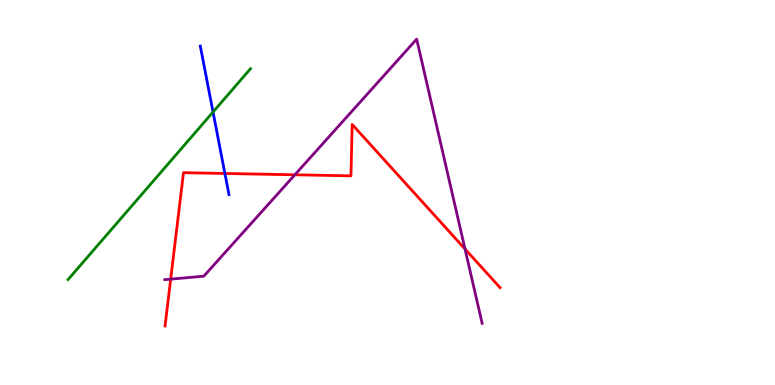[{'lines': ['blue', 'red'], 'intersections': [{'x': 2.9, 'y': 5.49}]}, {'lines': ['green', 'red'], 'intersections': []}, {'lines': ['purple', 'red'], 'intersections': [{'x': 2.2, 'y': 2.75}, {'x': 3.8, 'y': 5.46}, {'x': 6.0, 'y': 3.53}]}, {'lines': ['blue', 'green'], 'intersections': [{'x': 2.75, 'y': 7.09}]}, {'lines': ['blue', 'purple'], 'intersections': []}, {'lines': ['green', 'purple'], 'intersections': []}]